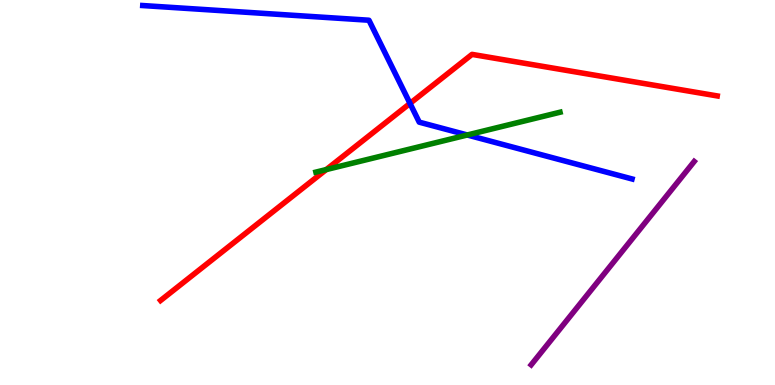[{'lines': ['blue', 'red'], 'intersections': [{'x': 5.29, 'y': 7.31}]}, {'lines': ['green', 'red'], 'intersections': [{'x': 4.21, 'y': 5.6}]}, {'lines': ['purple', 'red'], 'intersections': []}, {'lines': ['blue', 'green'], 'intersections': [{'x': 6.03, 'y': 6.49}]}, {'lines': ['blue', 'purple'], 'intersections': []}, {'lines': ['green', 'purple'], 'intersections': []}]